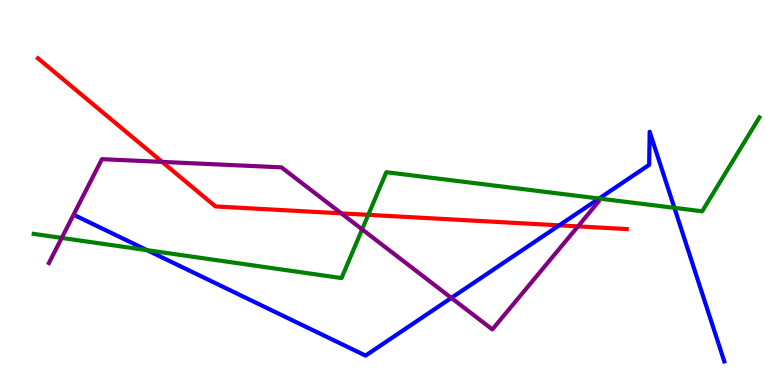[{'lines': ['blue', 'red'], 'intersections': [{'x': 7.22, 'y': 4.15}]}, {'lines': ['green', 'red'], 'intersections': [{'x': 4.75, 'y': 4.42}]}, {'lines': ['purple', 'red'], 'intersections': [{'x': 2.09, 'y': 5.79}, {'x': 4.4, 'y': 4.46}, {'x': 7.46, 'y': 4.12}]}, {'lines': ['blue', 'green'], 'intersections': [{'x': 1.9, 'y': 3.5}, {'x': 7.73, 'y': 4.84}, {'x': 8.7, 'y': 4.6}]}, {'lines': ['blue', 'purple'], 'intersections': [{'x': 5.82, 'y': 2.26}]}, {'lines': ['green', 'purple'], 'intersections': [{'x': 0.797, 'y': 3.82}, {'x': 4.67, 'y': 4.04}]}]